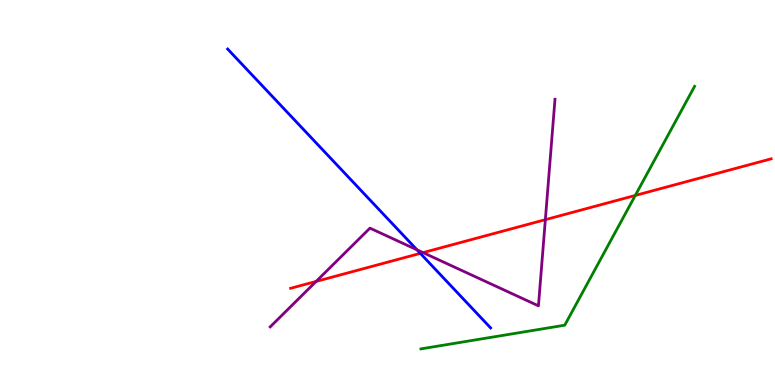[{'lines': ['blue', 'red'], 'intersections': [{'x': 5.42, 'y': 3.42}]}, {'lines': ['green', 'red'], 'intersections': [{'x': 8.2, 'y': 4.92}]}, {'lines': ['purple', 'red'], 'intersections': [{'x': 4.08, 'y': 2.69}, {'x': 5.46, 'y': 3.44}, {'x': 7.04, 'y': 4.29}]}, {'lines': ['blue', 'green'], 'intersections': []}, {'lines': ['blue', 'purple'], 'intersections': [{'x': 5.38, 'y': 3.51}]}, {'lines': ['green', 'purple'], 'intersections': []}]